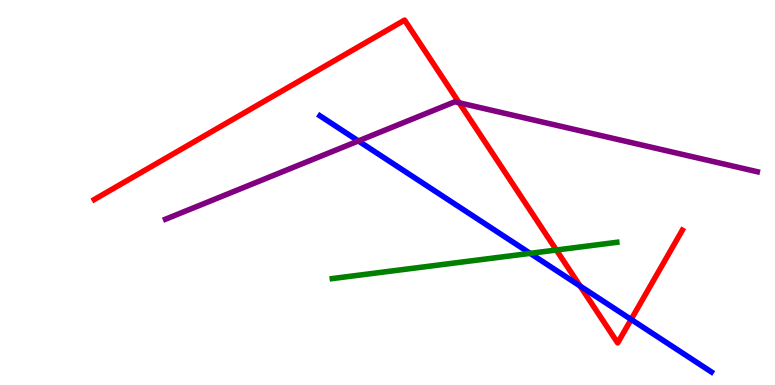[{'lines': ['blue', 'red'], 'intersections': [{'x': 7.49, 'y': 2.57}, {'x': 8.14, 'y': 1.7}]}, {'lines': ['green', 'red'], 'intersections': [{'x': 7.18, 'y': 3.51}]}, {'lines': ['purple', 'red'], 'intersections': [{'x': 5.92, 'y': 7.33}]}, {'lines': ['blue', 'green'], 'intersections': [{'x': 6.84, 'y': 3.42}]}, {'lines': ['blue', 'purple'], 'intersections': [{'x': 4.62, 'y': 6.34}]}, {'lines': ['green', 'purple'], 'intersections': []}]